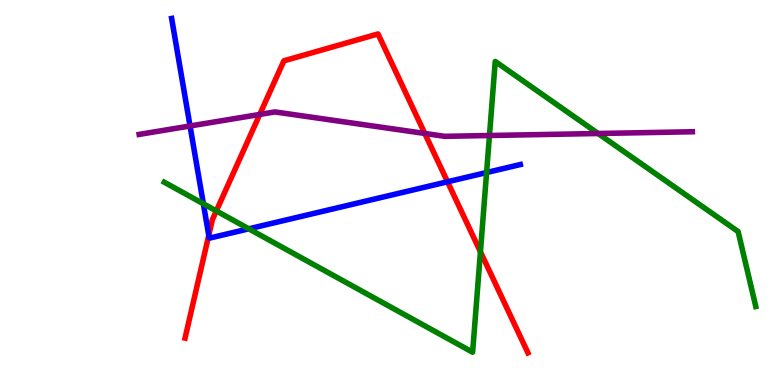[{'lines': ['blue', 'red'], 'intersections': [{'x': 2.69, 'y': 3.89}, {'x': 5.77, 'y': 5.28}]}, {'lines': ['green', 'red'], 'intersections': [{'x': 2.79, 'y': 4.52}, {'x': 6.2, 'y': 3.46}]}, {'lines': ['purple', 'red'], 'intersections': [{'x': 3.35, 'y': 7.03}, {'x': 5.48, 'y': 6.53}]}, {'lines': ['blue', 'green'], 'intersections': [{'x': 2.62, 'y': 4.71}, {'x': 3.21, 'y': 4.06}, {'x': 6.28, 'y': 5.52}]}, {'lines': ['blue', 'purple'], 'intersections': [{'x': 2.45, 'y': 6.73}]}, {'lines': ['green', 'purple'], 'intersections': [{'x': 6.32, 'y': 6.48}, {'x': 7.72, 'y': 6.53}]}]